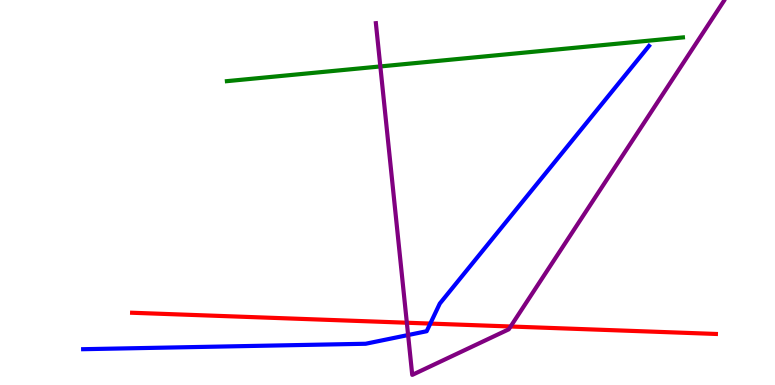[{'lines': ['blue', 'red'], 'intersections': [{'x': 5.55, 'y': 1.6}]}, {'lines': ['green', 'red'], 'intersections': []}, {'lines': ['purple', 'red'], 'intersections': [{'x': 5.25, 'y': 1.62}, {'x': 6.59, 'y': 1.52}]}, {'lines': ['blue', 'green'], 'intersections': []}, {'lines': ['blue', 'purple'], 'intersections': [{'x': 5.27, 'y': 1.3}]}, {'lines': ['green', 'purple'], 'intersections': [{'x': 4.91, 'y': 8.27}]}]